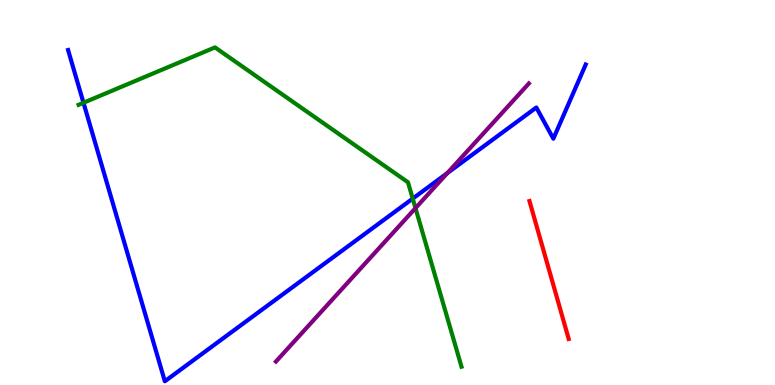[{'lines': ['blue', 'red'], 'intersections': []}, {'lines': ['green', 'red'], 'intersections': []}, {'lines': ['purple', 'red'], 'intersections': []}, {'lines': ['blue', 'green'], 'intersections': [{'x': 1.08, 'y': 7.33}, {'x': 5.33, 'y': 4.84}]}, {'lines': ['blue', 'purple'], 'intersections': [{'x': 5.77, 'y': 5.5}]}, {'lines': ['green', 'purple'], 'intersections': [{'x': 5.36, 'y': 4.59}]}]